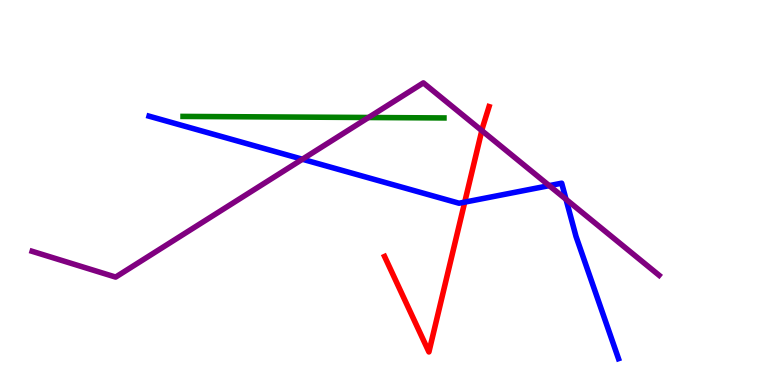[{'lines': ['blue', 'red'], 'intersections': [{'x': 6.0, 'y': 4.75}]}, {'lines': ['green', 'red'], 'intersections': []}, {'lines': ['purple', 'red'], 'intersections': [{'x': 6.22, 'y': 6.61}]}, {'lines': ['blue', 'green'], 'intersections': []}, {'lines': ['blue', 'purple'], 'intersections': [{'x': 3.9, 'y': 5.86}, {'x': 7.09, 'y': 5.18}, {'x': 7.3, 'y': 4.82}]}, {'lines': ['green', 'purple'], 'intersections': [{'x': 4.75, 'y': 6.95}]}]